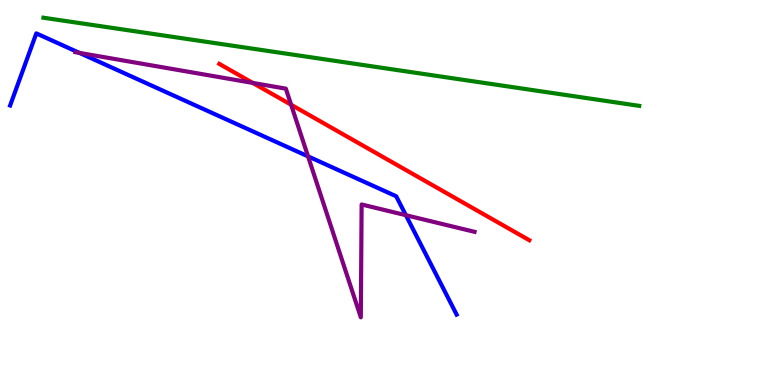[{'lines': ['blue', 'red'], 'intersections': []}, {'lines': ['green', 'red'], 'intersections': []}, {'lines': ['purple', 'red'], 'intersections': [{'x': 3.26, 'y': 7.85}, {'x': 3.76, 'y': 7.28}]}, {'lines': ['blue', 'green'], 'intersections': []}, {'lines': ['blue', 'purple'], 'intersections': [{'x': 1.02, 'y': 8.63}, {'x': 3.97, 'y': 5.94}, {'x': 5.24, 'y': 4.41}]}, {'lines': ['green', 'purple'], 'intersections': []}]